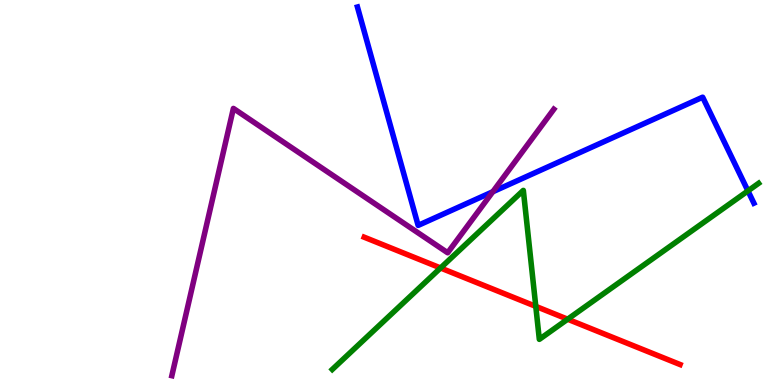[{'lines': ['blue', 'red'], 'intersections': []}, {'lines': ['green', 'red'], 'intersections': [{'x': 5.68, 'y': 3.04}, {'x': 6.91, 'y': 2.04}, {'x': 7.32, 'y': 1.71}]}, {'lines': ['purple', 'red'], 'intersections': []}, {'lines': ['blue', 'green'], 'intersections': [{'x': 9.65, 'y': 5.04}]}, {'lines': ['blue', 'purple'], 'intersections': [{'x': 6.36, 'y': 5.02}]}, {'lines': ['green', 'purple'], 'intersections': []}]